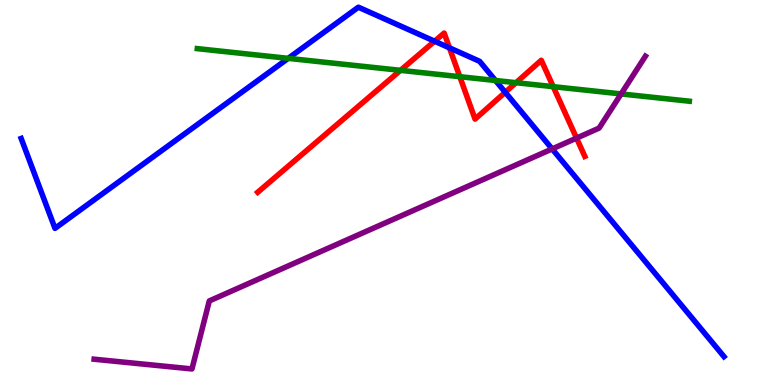[{'lines': ['blue', 'red'], 'intersections': [{'x': 5.61, 'y': 8.93}, {'x': 5.8, 'y': 8.76}, {'x': 6.52, 'y': 7.6}]}, {'lines': ['green', 'red'], 'intersections': [{'x': 5.17, 'y': 8.17}, {'x': 5.93, 'y': 8.01}, {'x': 6.66, 'y': 7.85}, {'x': 7.14, 'y': 7.75}]}, {'lines': ['purple', 'red'], 'intersections': [{'x': 7.44, 'y': 6.41}]}, {'lines': ['blue', 'green'], 'intersections': [{'x': 3.72, 'y': 8.48}, {'x': 6.39, 'y': 7.91}]}, {'lines': ['blue', 'purple'], 'intersections': [{'x': 7.12, 'y': 6.13}]}, {'lines': ['green', 'purple'], 'intersections': [{'x': 8.01, 'y': 7.56}]}]